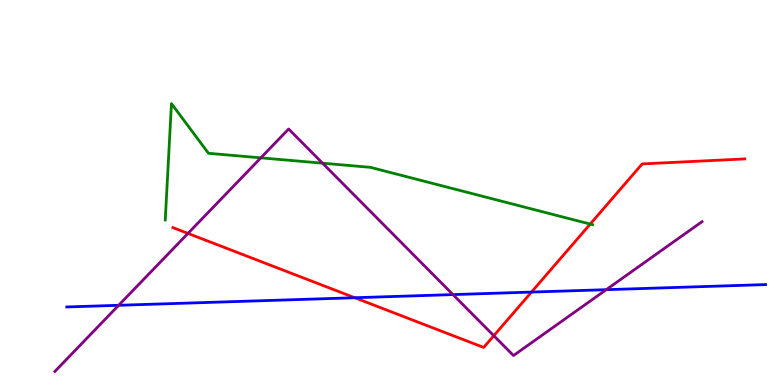[{'lines': ['blue', 'red'], 'intersections': [{'x': 4.58, 'y': 2.27}, {'x': 6.86, 'y': 2.41}]}, {'lines': ['green', 'red'], 'intersections': [{'x': 7.62, 'y': 4.18}]}, {'lines': ['purple', 'red'], 'intersections': [{'x': 2.43, 'y': 3.94}, {'x': 6.37, 'y': 1.28}]}, {'lines': ['blue', 'green'], 'intersections': []}, {'lines': ['blue', 'purple'], 'intersections': [{'x': 1.53, 'y': 2.07}, {'x': 5.84, 'y': 2.35}, {'x': 7.82, 'y': 2.48}]}, {'lines': ['green', 'purple'], 'intersections': [{'x': 3.37, 'y': 5.9}, {'x': 4.16, 'y': 5.76}]}]